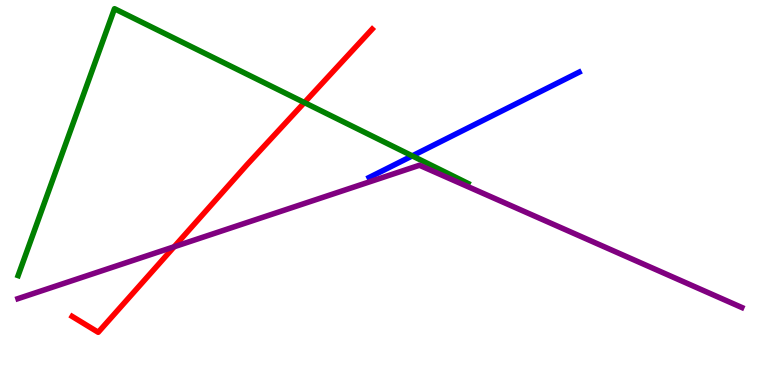[{'lines': ['blue', 'red'], 'intersections': []}, {'lines': ['green', 'red'], 'intersections': [{'x': 3.93, 'y': 7.34}]}, {'lines': ['purple', 'red'], 'intersections': [{'x': 2.25, 'y': 3.59}]}, {'lines': ['blue', 'green'], 'intersections': [{'x': 5.32, 'y': 5.95}]}, {'lines': ['blue', 'purple'], 'intersections': []}, {'lines': ['green', 'purple'], 'intersections': []}]